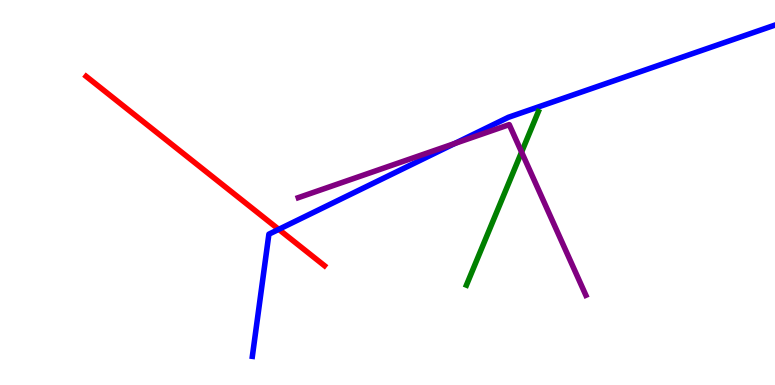[{'lines': ['blue', 'red'], 'intersections': [{'x': 3.6, 'y': 4.04}]}, {'lines': ['green', 'red'], 'intersections': []}, {'lines': ['purple', 'red'], 'intersections': []}, {'lines': ['blue', 'green'], 'intersections': []}, {'lines': ['blue', 'purple'], 'intersections': [{'x': 5.87, 'y': 6.27}]}, {'lines': ['green', 'purple'], 'intersections': [{'x': 6.73, 'y': 6.05}]}]